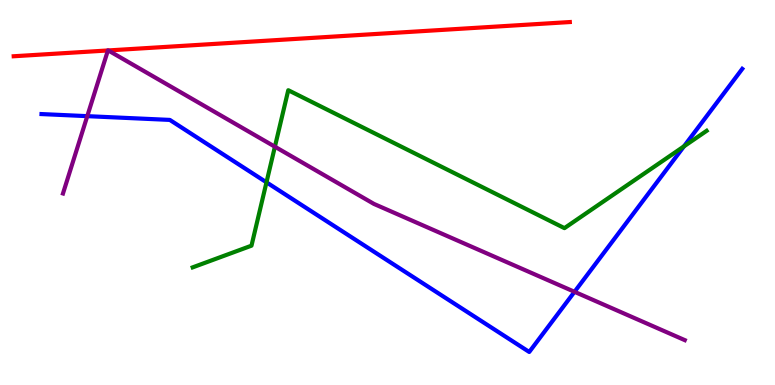[{'lines': ['blue', 'red'], 'intersections': []}, {'lines': ['green', 'red'], 'intersections': []}, {'lines': ['purple', 'red'], 'intersections': [{'x': 1.39, 'y': 8.69}, {'x': 1.4, 'y': 8.69}]}, {'lines': ['blue', 'green'], 'intersections': [{'x': 3.44, 'y': 5.26}, {'x': 8.83, 'y': 6.2}]}, {'lines': ['blue', 'purple'], 'intersections': [{'x': 1.13, 'y': 6.98}, {'x': 7.41, 'y': 2.42}]}, {'lines': ['green', 'purple'], 'intersections': [{'x': 3.55, 'y': 6.19}]}]